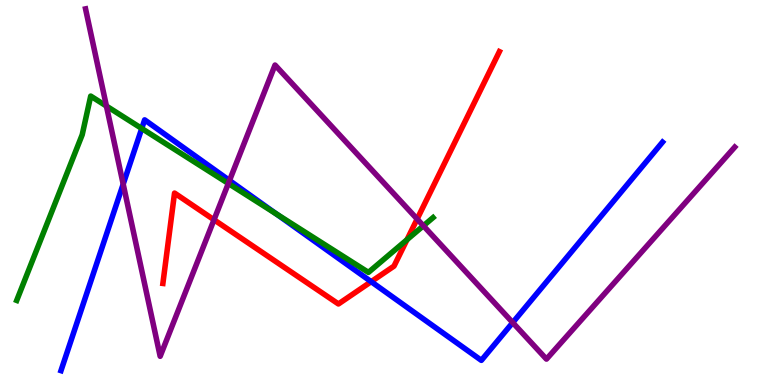[{'lines': ['blue', 'red'], 'intersections': [{'x': 4.79, 'y': 2.68}]}, {'lines': ['green', 'red'], 'intersections': [{'x': 5.25, 'y': 3.77}]}, {'lines': ['purple', 'red'], 'intersections': [{'x': 2.76, 'y': 4.29}, {'x': 5.38, 'y': 4.31}]}, {'lines': ['blue', 'green'], 'intersections': [{'x': 1.83, 'y': 6.66}, {'x': 3.57, 'y': 4.44}]}, {'lines': ['blue', 'purple'], 'intersections': [{'x': 1.59, 'y': 5.22}, {'x': 2.96, 'y': 5.31}, {'x': 6.62, 'y': 1.62}]}, {'lines': ['green', 'purple'], 'intersections': [{'x': 1.37, 'y': 7.25}, {'x': 2.95, 'y': 5.23}, {'x': 5.46, 'y': 4.14}]}]